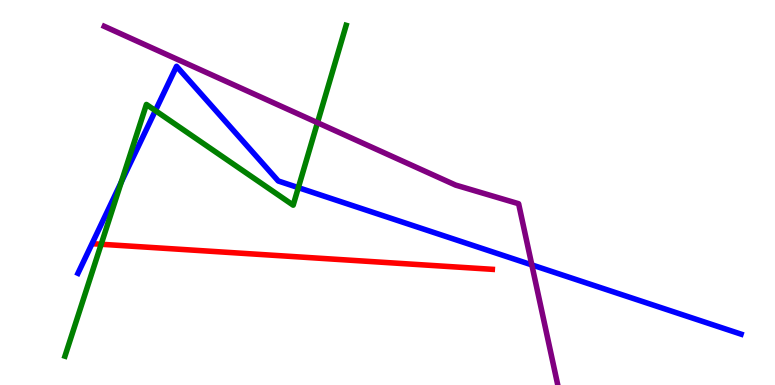[{'lines': ['blue', 'red'], 'intersections': []}, {'lines': ['green', 'red'], 'intersections': [{'x': 1.31, 'y': 3.66}]}, {'lines': ['purple', 'red'], 'intersections': []}, {'lines': ['blue', 'green'], 'intersections': [{'x': 1.57, 'y': 5.27}, {'x': 2.0, 'y': 7.13}, {'x': 3.85, 'y': 5.13}]}, {'lines': ['blue', 'purple'], 'intersections': [{'x': 6.86, 'y': 3.12}]}, {'lines': ['green', 'purple'], 'intersections': [{'x': 4.1, 'y': 6.81}]}]